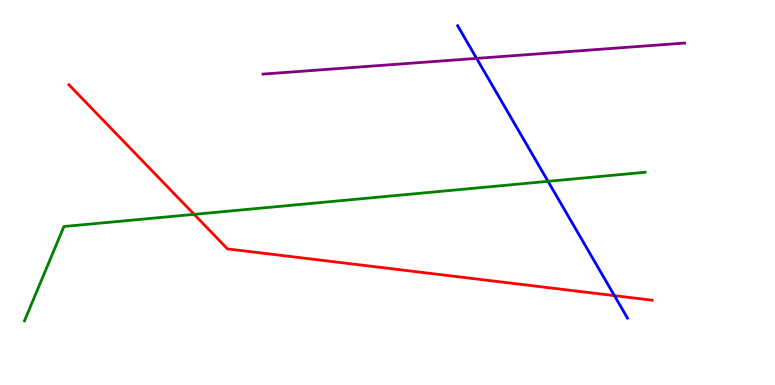[{'lines': ['blue', 'red'], 'intersections': [{'x': 7.93, 'y': 2.32}]}, {'lines': ['green', 'red'], 'intersections': [{'x': 2.5, 'y': 4.43}]}, {'lines': ['purple', 'red'], 'intersections': []}, {'lines': ['blue', 'green'], 'intersections': [{'x': 7.07, 'y': 5.29}]}, {'lines': ['blue', 'purple'], 'intersections': [{'x': 6.15, 'y': 8.48}]}, {'lines': ['green', 'purple'], 'intersections': []}]